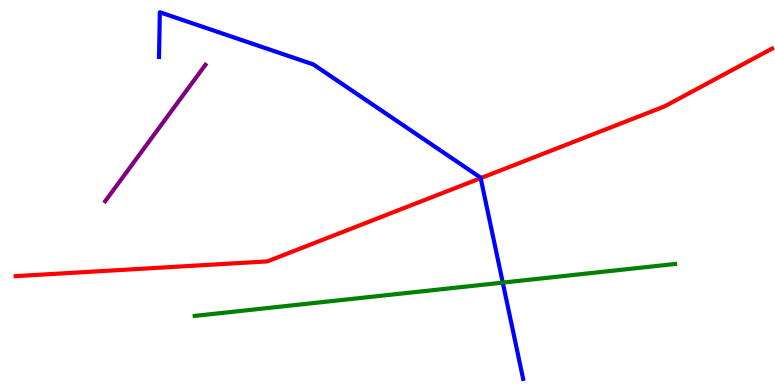[{'lines': ['blue', 'red'], 'intersections': [{'x': 6.2, 'y': 5.37}]}, {'lines': ['green', 'red'], 'intersections': []}, {'lines': ['purple', 'red'], 'intersections': []}, {'lines': ['blue', 'green'], 'intersections': [{'x': 6.49, 'y': 2.66}]}, {'lines': ['blue', 'purple'], 'intersections': []}, {'lines': ['green', 'purple'], 'intersections': []}]